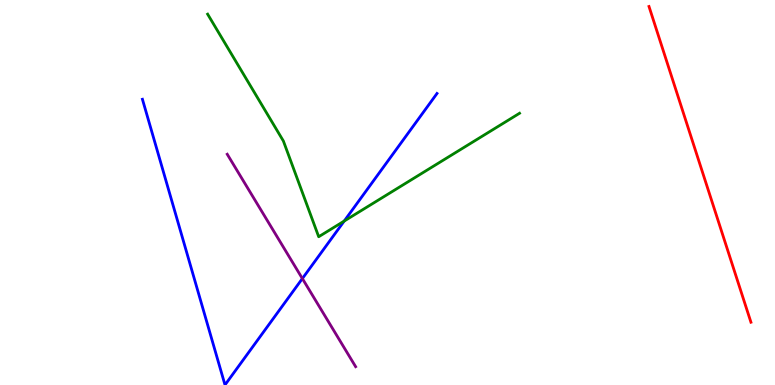[{'lines': ['blue', 'red'], 'intersections': []}, {'lines': ['green', 'red'], 'intersections': []}, {'lines': ['purple', 'red'], 'intersections': []}, {'lines': ['blue', 'green'], 'intersections': [{'x': 4.44, 'y': 4.26}]}, {'lines': ['blue', 'purple'], 'intersections': [{'x': 3.9, 'y': 2.76}]}, {'lines': ['green', 'purple'], 'intersections': []}]